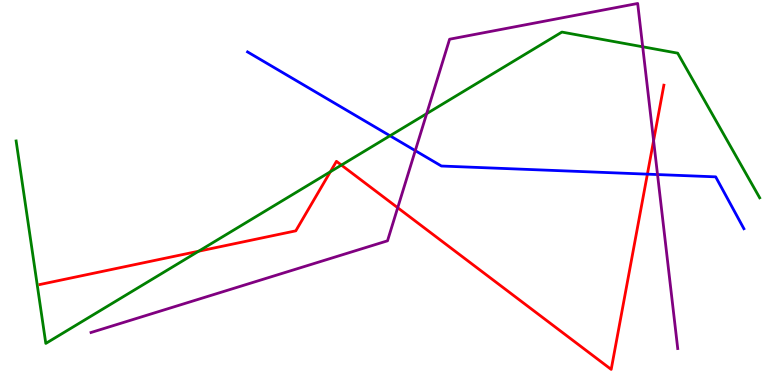[{'lines': ['blue', 'red'], 'intersections': [{'x': 8.35, 'y': 5.48}]}, {'lines': ['green', 'red'], 'intersections': [{'x': 2.56, 'y': 3.47}, {'x': 4.26, 'y': 5.54}, {'x': 4.41, 'y': 5.71}]}, {'lines': ['purple', 'red'], 'intersections': [{'x': 5.13, 'y': 4.6}, {'x': 8.43, 'y': 6.35}]}, {'lines': ['blue', 'green'], 'intersections': [{'x': 5.03, 'y': 6.47}]}, {'lines': ['blue', 'purple'], 'intersections': [{'x': 5.36, 'y': 6.09}, {'x': 8.48, 'y': 5.47}]}, {'lines': ['green', 'purple'], 'intersections': [{'x': 5.51, 'y': 7.05}, {'x': 8.29, 'y': 8.78}]}]